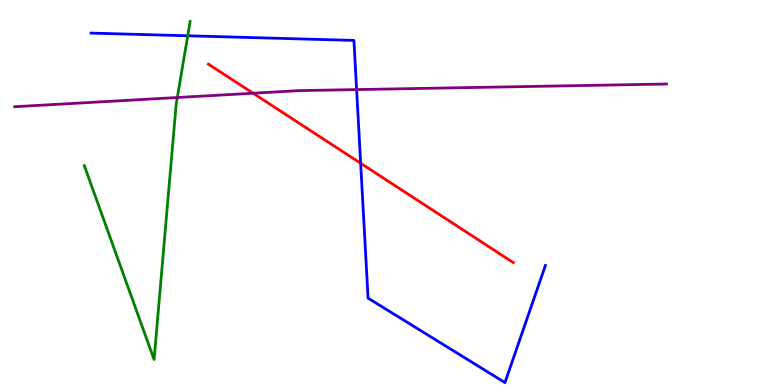[{'lines': ['blue', 'red'], 'intersections': [{'x': 4.65, 'y': 5.76}]}, {'lines': ['green', 'red'], 'intersections': []}, {'lines': ['purple', 'red'], 'intersections': [{'x': 3.27, 'y': 7.58}]}, {'lines': ['blue', 'green'], 'intersections': [{'x': 2.42, 'y': 9.07}]}, {'lines': ['blue', 'purple'], 'intersections': [{'x': 4.6, 'y': 7.67}]}, {'lines': ['green', 'purple'], 'intersections': [{'x': 2.29, 'y': 7.47}]}]